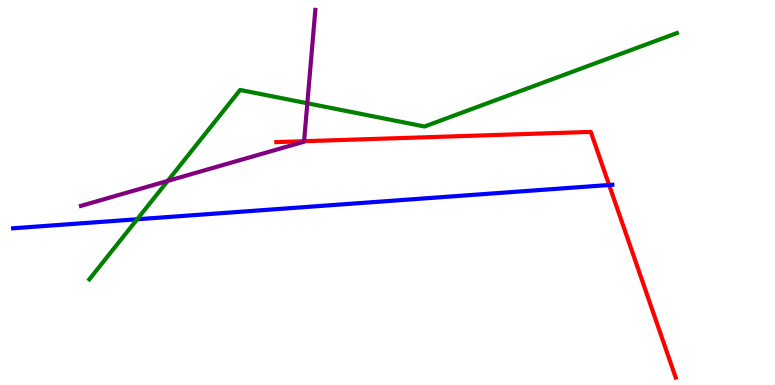[{'lines': ['blue', 'red'], 'intersections': [{'x': 7.86, 'y': 5.2}]}, {'lines': ['green', 'red'], 'intersections': []}, {'lines': ['purple', 'red'], 'intersections': [{'x': 3.92, 'y': 6.33}]}, {'lines': ['blue', 'green'], 'intersections': [{'x': 1.77, 'y': 4.3}]}, {'lines': ['blue', 'purple'], 'intersections': []}, {'lines': ['green', 'purple'], 'intersections': [{'x': 2.16, 'y': 5.3}, {'x': 3.97, 'y': 7.32}]}]